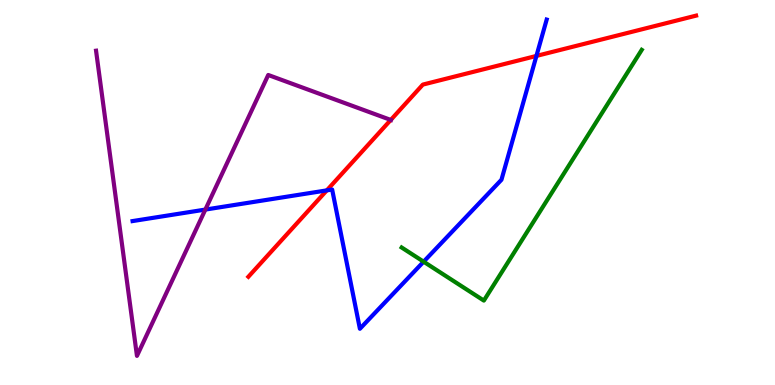[{'lines': ['blue', 'red'], 'intersections': [{'x': 4.22, 'y': 5.06}, {'x': 6.92, 'y': 8.55}]}, {'lines': ['green', 'red'], 'intersections': []}, {'lines': ['purple', 'red'], 'intersections': [{'x': 5.04, 'y': 6.88}]}, {'lines': ['blue', 'green'], 'intersections': [{'x': 5.47, 'y': 3.2}]}, {'lines': ['blue', 'purple'], 'intersections': [{'x': 2.65, 'y': 4.56}]}, {'lines': ['green', 'purple'], 'intersections': []}]